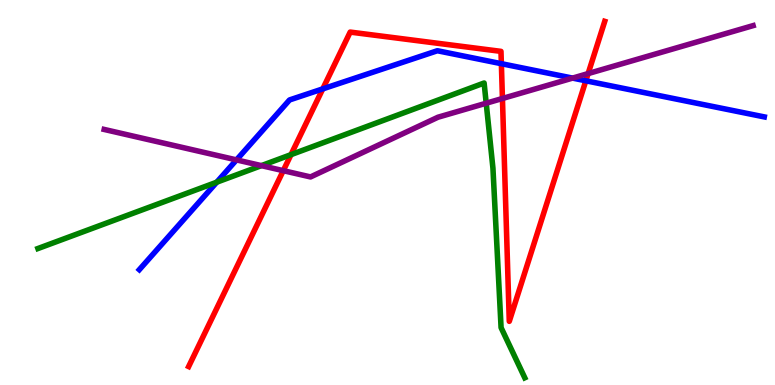[{'lines': ['blue', 'red'], 'intersections': [{'x': 4.16, 'y': 7.69}, {'x': 6.47, 'y': 8.35}, {'x': 7.56, 'y': 7.9}]}, {'lines': ['green', 'red'], 'intersections': [{'x': 3.75, 'y': 5.98}]}, {'lines': ['purple', 'red'], 'intersections': [{'x': 3.66, 'y': 5.57}, {'x': 6.48, 'y': 7.44}, {'x': 7.59, 'y': 8.09}]}, {'lines': ['blue', 'green'], 'intersections': [{'x': 2.8, 'y': 5.27}]}, {'lines': ['blue', 'purple'], 'intersections': [{'x': 3.05, 'y': 5.85}, {'x': 7.39, 'y': 7.97}]}, {'lines': ['green', 'purple'], 'intersections': [{'x': 3.37, 'y': 5.7}, {'x': 6.27, 'y': 7.32}]}]